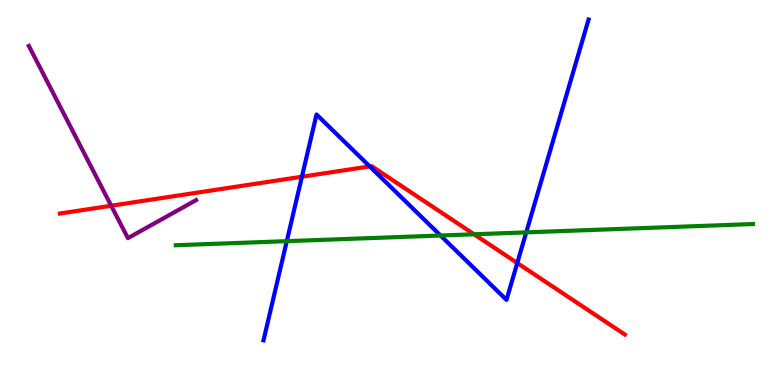[{'lines': ['blue', 'red'], 'intersections': [{'x': 3.9, 'y': 5.41}, {'x': 4.77, 'y': 5.68}, {'x': 6.67, 'y': 3.17}]}, {'lines': ['green', 'red'], 'intersections': [{'x': 6.12, 'y': 3.91}]}, {'lines': ['purple', 'red'], 'intersections': [{'x': 1.43, 'y': 4.66}]}, {'lines': ['blue', 'green'], 'intersections': [{'x': 3.7, 'y': 3.74}, {'x': 5.68, 'y': 3.88}, {'x': 6.79, 'y': 3.96}]}, {'lines': ['blue', 'purple'], 'intersections': []}, {'lines': ['green', 'purple'], 'intersections': []}]